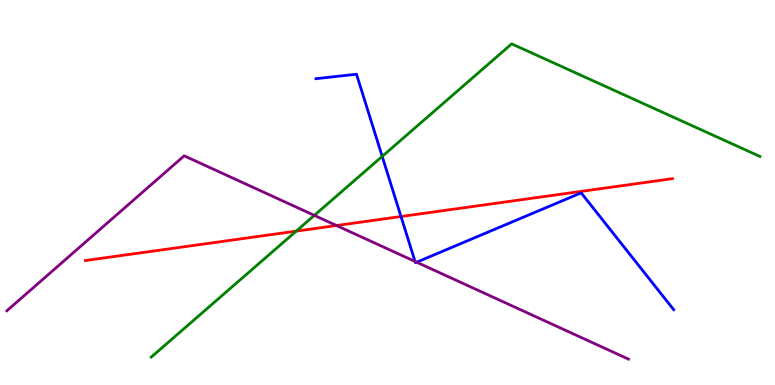[{'lines': ['blue', 'red'], 'intersections': [{'x': 5.17, 'y': 4.38}]}, {'lines': ['green', 'red'], 'intersections': [{'x': 3.82, 'y': 4.0}]}, {'lines': ['purple', 'red'], 'intersections': [{'x': 4.34, 'y': 4.14}]}, {'lines': ['blue', 'green'], 'intersections': [{'x': 4.93, 'y': 5.94}]}, {'lines': ['blue', 'purple'], 'intersections': [{'x': 5.36, 'y': 3.21}, {'x': 5.38, 'y': 3.19}]}, {'lines': ['green', 'purple'], 'intersections': [{'x': 4.06, 'y': 4.41}]}]